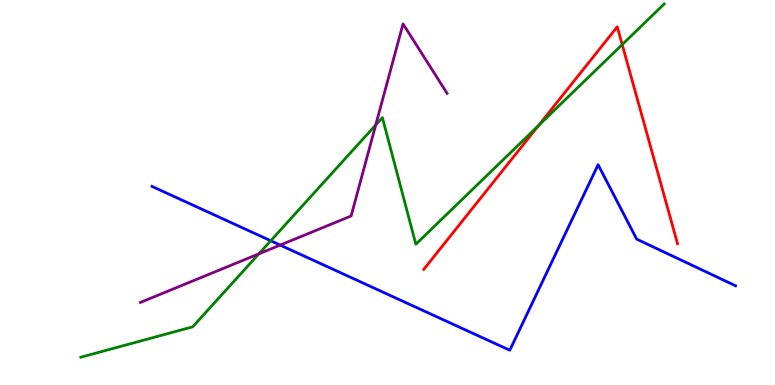[{'lines': ['blue', 'red'], 'intersections': []}, {'lines': ['green', 'red'], 'intersections': [{'x': 6.95, 'y': 6.74}, {'x': 8.03, 'y': 8.84}]}, {'lines': ['purple', 'red'], 'intersections': []}, {'lines': ['blue', 'green'], 'intersections': [{'x': 3.49, 'y': 3.75}]}, {'lines': ['blue', 'purple'], 'intersections': [{'x': 3.62, 'y': 3.63}]}, {'lines': ['green', 'purple'], 'intersections': [{'x': 3.34, 'y': 3.41}, {'x': 4.85, 'y': 6.75}]}]